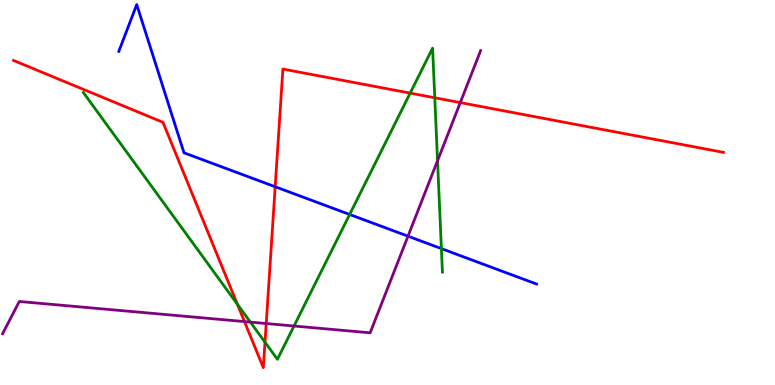[{'lines': ['blue', 'red'], 'intersections': [{'x': 3.55, 'y': 5.15}]}, {'lines': ['green', 'red'], 'intersections': [{'x': 3.06, 'y': 2.1}, {'x': 3.42, 'y': 1.11}, {'x': 5.29, 'y': 7.58}, {'x': 5.61, 'y': 7.46}]}, {'lines': ['purple', 'red'], 'intersections': [{'x': 3.15, 'y': 1.65}, {'x': 3.44, 'y': 1.6}, {'x': 5.94, 'y': 7.34}]}, {'lines': ['blue', 'green'], 'intersections': [{'x': 4.51, 'y': 4.43}, {'x': 5.7, 'y': 3.54}]}, {'lines': ['blue', 'purple'], 'intersections': [{'x': 5.26, 'y': 3.87}]}, {'lines': ['green', 'purple'], 'intersections': [{'x': 3.23, 'y': 1.63}, {'x': 3.79, 'y': 1.53}, {'x': 5.65, 'y': 5.83}]}]